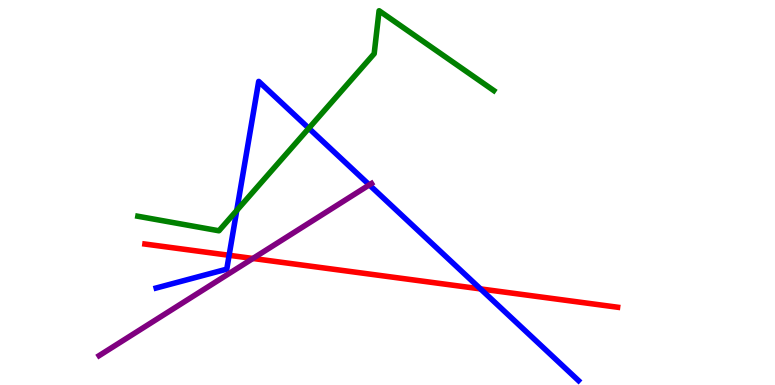[{'lines': ['blue', 'red'], 'intersections': [{'x': 2.96, 'y': 3.37}, {'x': 6.2, 'y': 2.5}]}, {'lines': ['green', 'red'], 'intersections': []}, {'lines': ['purple', 'red'], 'intersections': [{'x': 3.26, 'y': 3.29}]}, {'lines': ['blue', 'green'], 'intersections': [{'x': 3.05, 'y': 4.53}, {'x': 3.98, 'y': 6.67}]}, {'lines': ['blue', 'purple'], 'intersections': [{'x': 4.77, 'y': 5.2}]}, {'lines': ['green', 'purple'], 'intersections': []}]